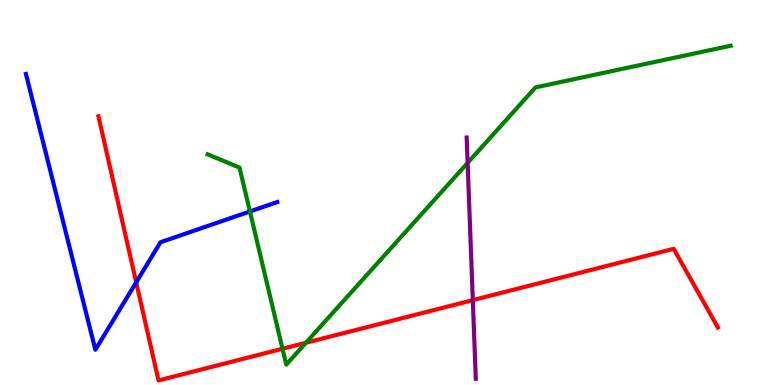[{'lines': ['blue', 'red'], 'intersections': [{'x': 1.76, 'y': 2.67}]}, {'lines': ['green', 'red'], 'intersections': [{'x': 3.65, 'y': 0.941}, {'x': 3.95, 'y': 1.1}]}, {'lines': ['purple', 'red'], 'intersections': [{'x': 6.1, 'y': 2.2}]}, {'lines': ['blue', 'green'], 'intersections': [{'x': 3.22, 'y': 4.51}]}, {'lines': ['blue', 'purple'], 'intersections': []}, {'lines': ['green', 'purple'], 'intersections': [{'x': 6.03, 'y': 5.77}]}]